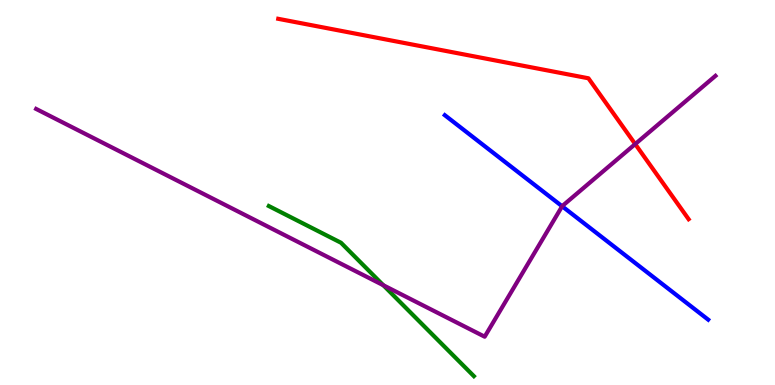[{'lines': ['blue', 'red'], 'intersections': []}, {'lines': ['green', 'red'], 'intersections': []}, {'lines': ['purple', 'red'], 'intersections': [{'x': 8.2, 'y': 6.26}]}, {'lines': ['blue', 'green'], 'intersections': []}, {'lines': ['blue', 'purple'], 'intersections': [{'x': 7.25, 'y': 4.64}]}, {'lines': ['green', 'purple'], 'intersections': [{'x': 4.95, 'y': 2.59}]}]